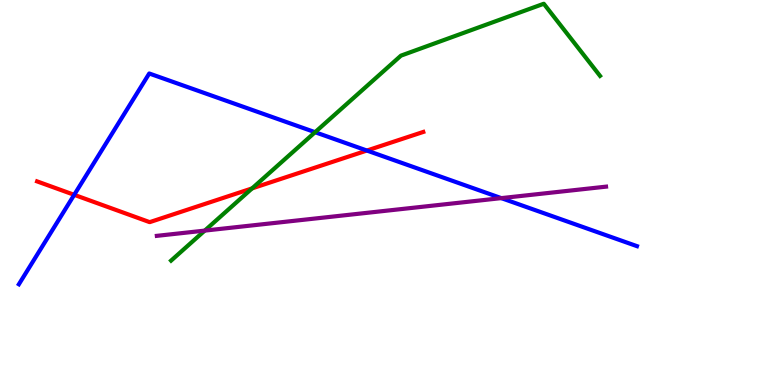[{'lines': ['blue', 'red'], 'intersections': [{'x': 0.957, 'y': 4.94}, {'x': 4.73, 'y': 6.09}]}, {'lines': ['green', 'red'], 'intersections': [{'x': 3.25, 'y': 5.11}]}, {'lines': ['purple', 'red'], 'intersections': []}, {'lines': ['blue', 'green'], 'intersections': [{'x': 4.07, 'y': 6.57}]}, {'lines': ['blue', 'purple'], 'intersections': [{'x': 6.47, 'y': 4.85}]}, {'lines': ['green', 'purple'], 'intersections': [{'x': 2.64, 'y': 4.01}]}]